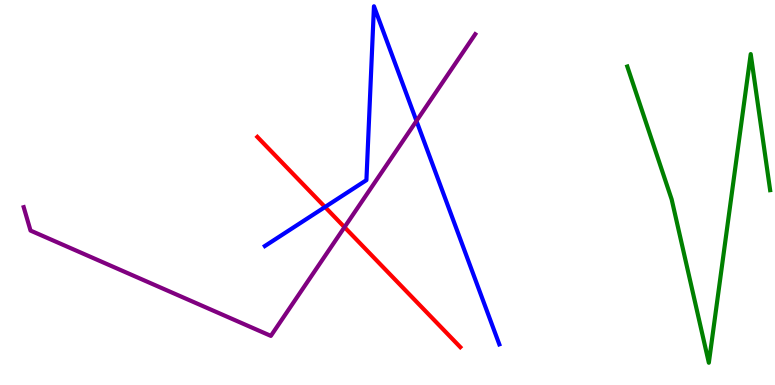[{'lines': ['blue', 'red'], 'intersections': [{'x': 4.19, 'y': 4.62}]}, {'lines': ['green', 'red'], 'intersections': []}, {'lines': ['purple', 'red'], 'intersections': [{'x': 4.45, 'y': 4.1}]}, {'lines': ['blue', 'green'], 'intersections': []}, {'lines': ['blue', 'purple'], 'intersections': [{'x': 5.37, 'y': 6.86}]}, {'lines': ['green', 'purple'], 'intersections': []}]